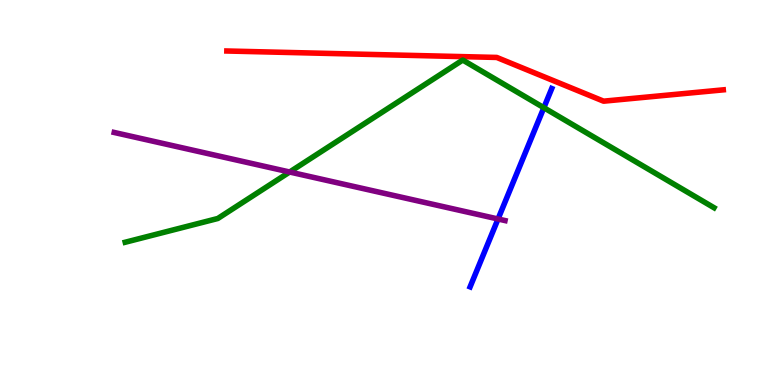[{'lines': ['blue', 'red'], 'intersections': []}, {'lines': ['green', 'red'], 'intersections': []}, {'lines': ['purple', 'red'], 'intersections': []}, {'lines': ['blue', 'green'], 'intersections': [{'x': 7.02, 'y': 7.2}]}, {'lines': ['blue', 'purple'], 'intersections': [{'x': 6.43, 'y': 4.31}]}, {'lines': ['green', 'purple'], 'intersections': [{'x': 3.74, 'y': 5.53}]}]